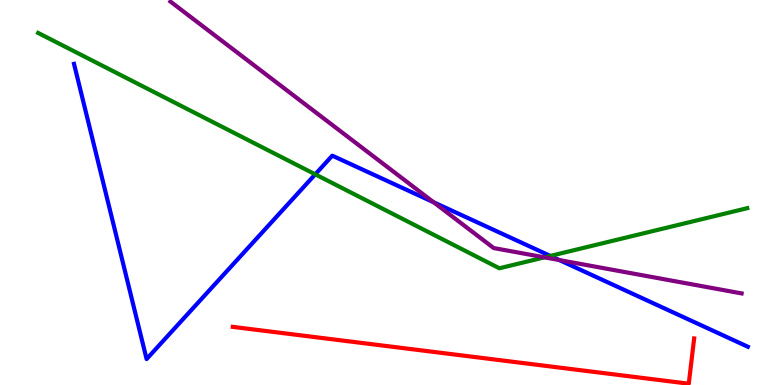[{'lines': ['blue', 'red'], 'intersections': []}, {'lines': ['green', 'red'], 'intersections': []}, {'lines': ['purple', 'red'], 'intersections': []}, {'lines': ['blue', 'green'], 'intersections': [{'x': 4.07, 'y': 5.47}, {'x': 7.1, 'y': 3.35}]}, {'lines': ['blue', 'purple'], 'intersections': [{'x': 5.6, 'y': 4.75}, {'x': 7.22, 'y': 3.24}]}, {'lines': ['green', 'purple'], 'intersections': [{'x': 7.03, 'y': 3.32}]}]